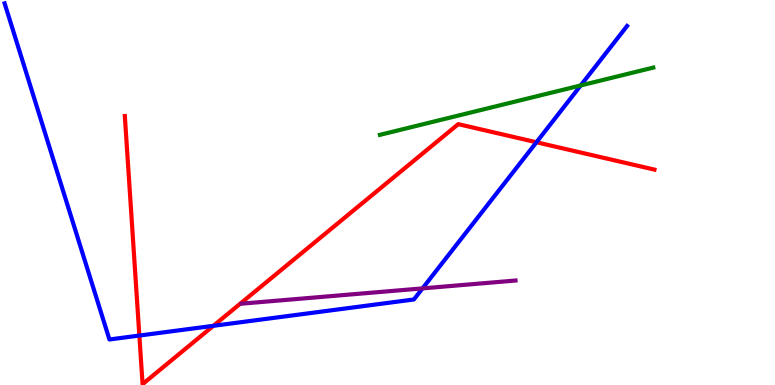[{'lines': ['blue', 'red'], 'intersections': [{'x': 1.8, 'y': 1.28}, {'x': 2.75, 'y': 1.54}, {'x': 6.92, 'y': 6.3}]}, {'lines': ['green', 'red'], 'intersections': []}, {'lines': ['purple', 'red'], 'intersections': []}, {'lines': ['blue', 'green'], 'intersections': [{'x': 7.49, 'y': 7.78}]}, {'lines': ['blue', 'purple'], 'intersections': [{'x': 5.45, 'y': 2.51}]}, {'lines': ['green', 'purple'], 'intersections': []}]